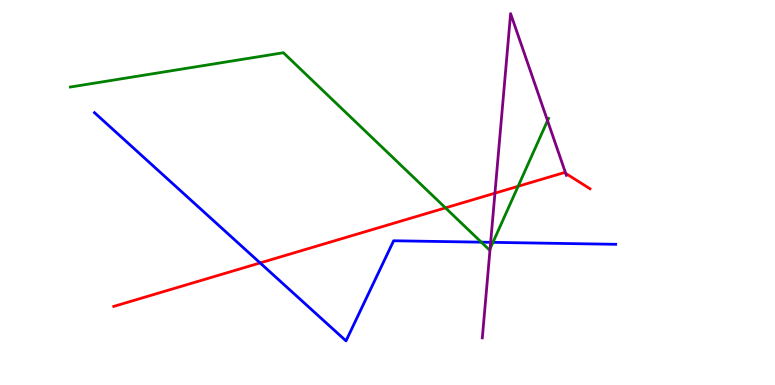[{'lines': ['blue', 'red'], 'intersections': [{'x': 3.36, 'y': 3.17}]}, {'lines': ['green', 'red'], 'intersections': [{'x': 5.75, 'y': 4.6}, {'x': 6.69, 'y': 5.16}]}, {'lines': ['purple', 'red'], 'intersections': [{'x': 6.39, 'y': 4.98}, {'x': 7.3, 'y': 5.5}]}, {'lines': ['blue', 'green'], 'intersections': [{'x': 6.21, 'y': 3.71}, {'x': 6.36, 'y': 3.71}]}, {'lines': ['blue', 'purple'], 'intersections': [{'x': 6.33, 'y': 3.71}]}, {'lines': ['green', 'purple'], 'intersections': [{'x': 6.32, 'y': 3.54}, {'x': 7.06, 'y': 6.87}]}]